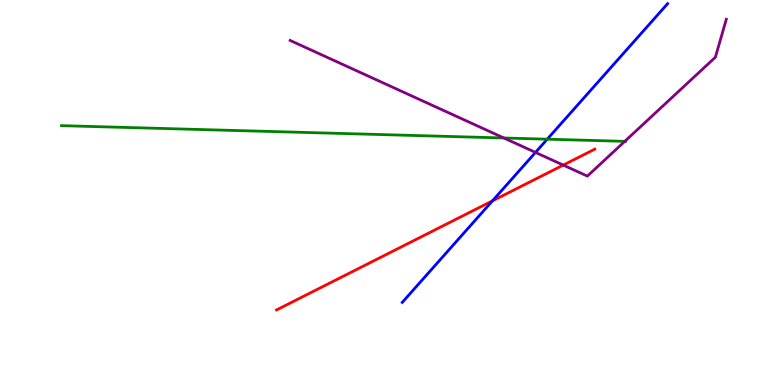[{'lines': ['blue', 'red'], 'intersections': [{'x': 6.35, 'y': 4.78}]}, {'lines': ['green', 'red'], 'intersections': []}, {'lines': ['purple', 'red'], 'intersections': [{'x': 7.27, 'y': 5.71}]}, {'lines': ['blue', 'green'], 'intersections': [{'x': 7.06, 'y': 6.38}]}, {'lines': ['blue', 'purple'], 'intersections': [{'x': 6.91, 'y': 6.04}]}, {'lines': ['green', 'purple'], 'intersections': [{'x': 6.5, 'y': 6.42}, {'x': 8.06, 'y': 6.33}]}]